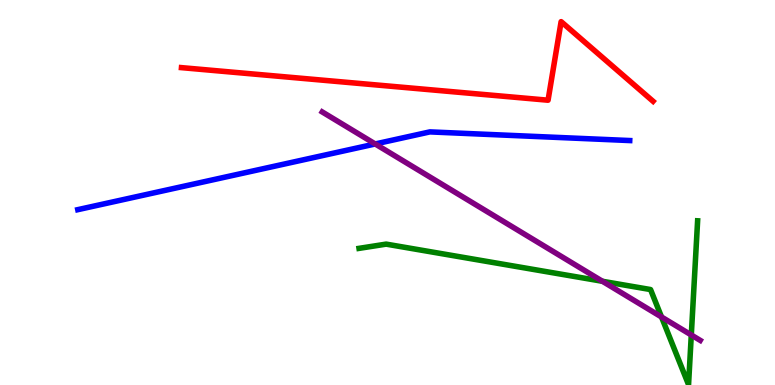[{'lines': ['blue', 'red'], 'intersections': []}, {'lines': ['green', 'red'], 'intersections': []}, {'lines': ['purple', 'red'], 'intersections': []}, {'lines': ['blue', 'green'], 'intersections': []}, {'lines': ['blue', 'purple'], 'intersections': [{'x': 4.84, 'y': 6.26}]}, {'lines': ['green', 'purple'], 'intersections': [{'x': 7.77, 'y': 2.69}, {'x': 8.54, 'y': 1.77}, {'x': 8.92, 'y': 1.3}]}]